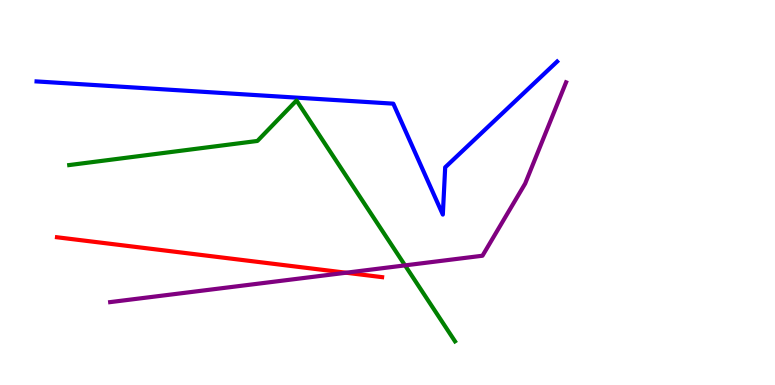[{'lines': ['blue', 'red'], 'intersections': []}, {'lines': ['green', 'red'], 'intersections': []}, {'lines': ['purple', 'red'], 'intersections': [{'x': 4.47, 'y': 2.92}]}, {'lines': ['blue', 'green'], 'intersections': []}, {'lines': ['blue', 'purple'], 'intersections': []}, {'lines': ['green', 'purple'], 'intersections': [{'x': 5.23, 'y': 3.11}]}]